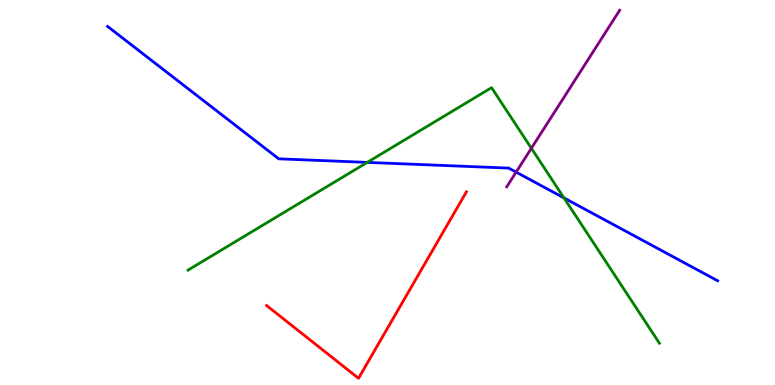[{'lines': ['blue', 'red'], 'intersections': []}, {'lines': ['green', 'red'], 'intersections': []}, {'lines': ['purple', 'red'], 'intersections': []}, {'lines': ['blue', 'green'], 'intersections': [{'x': 4.74, 'y': 5.78}, {'x': 7.28, 'y': 4.86}]}, {'lines': ['blue', 'purple'], 'intersections': [{'x': 6.66, 'y': 5.53}]}, {'lines': ['green', 'purple'], 'intersections': [{'x': 6.86, 'y': 6.15}]}]